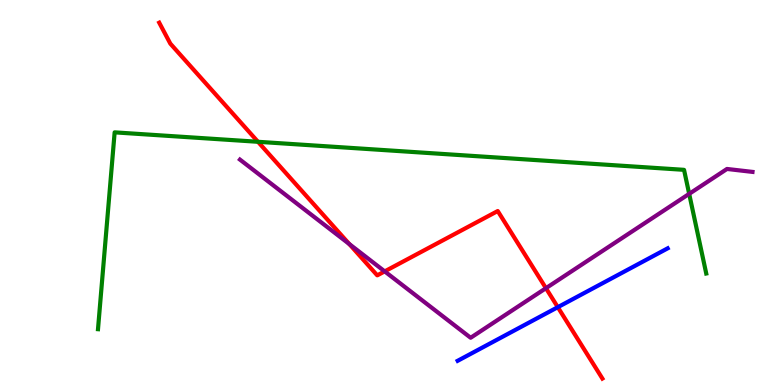[{'lines': ['blue', 'red'], 'intersections': [{'x': 7.2, 'y': 2.02}]}, {'lines': ['green', 'red'], 'intersections': [{'x': 3.33, 'y': 6.32}]}, {'lines': ['purple', 'red'], 'intersections': [{'x': 4.51, 'y': 3.66}, {'x': 4.96, 'y': 2.95}, {'x': 7.04, 'y': 2.51}]}, {'lines': ['blue', 'green'], 'intersections': []}, {'lines': ['blue', 'purple'], 'intersections': []}, {'lines': ['green', 'purple'], 'intersections': [{'x': 8.89, 'y': 4.96}]}]